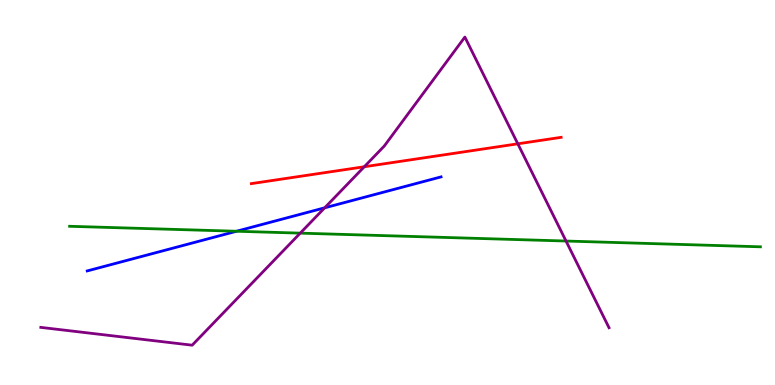[{'lines': ['blue', 'red'], 'intersections': []}, {'lines': ['green', 'red'], 'intersections': []}, {'lines': ['purple', 'red'], 'intersections': [{'x': 4.7, 'y': 5.67}, {'x': 6.68, 'y': 6.26}]}, {'lines': ['blue', 'green'], 'intersections': [{'x': 3.05, 'y': 3.99}]}, {'lines': ['blue', 'purple'], 'intersections': [{'x': 4.19, 'y': 4.6}]}, {'lines': ['green', 'purple'], 'intersections': [{'x': 3.87, 'y': 3.94}, {'x': 7.3, 'y': 3.74}]}]